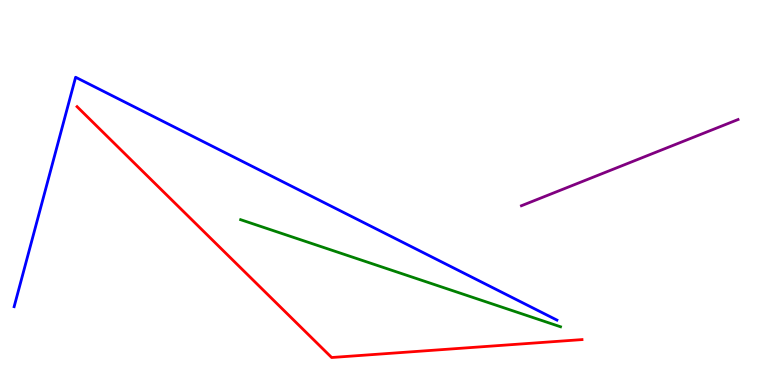[{'lines': ['blue', 'red'], 'intersections': []}, {'lines': ['green', 'red'], 'intersections': []}, {'lines': ['purple', 'red'], 'intersections': []}, {'lines': ['blue', 'green'], 'intersections': []}, {'lines': ['blue', 'purple'], 'intersections': []}, {'lines': ['green', 'purple'], 'intersections': []}]